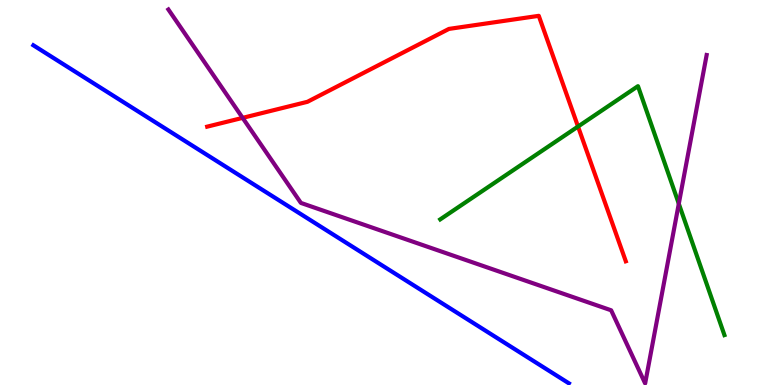[{'lines': ['blue', 'red'], 'intersections': []}, {'lines': ['green', 'red'], 'intersections': [{'x': 7.46, 'y': 6.71}]}, {'lines': ['purple', 'red'], 'intersections': [{'x': 3.13, 'y': 6.94}]}, {'lines': ['blue', 'green'], 'intersections': []}, {'lines': ['blue', 'purple'], 'intersections': []}, {'lines': ['green', 'purple'], 'intersections': [{'x': 8.76, 'y': 4.71}]}]